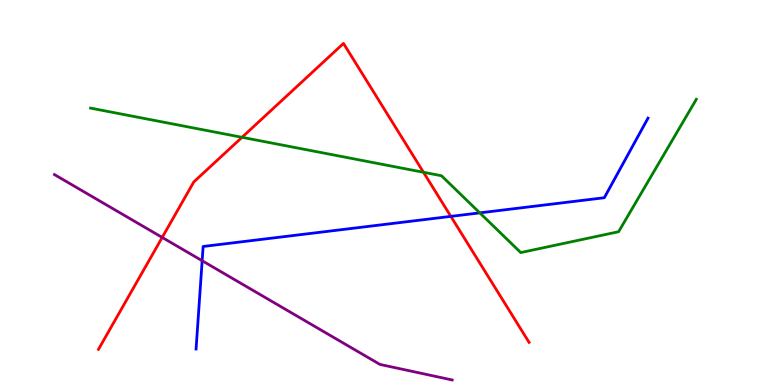[{'lines': ['blue', 'red'], 'intersections': [{'x': 5.82, 'y': 4.38}]}, {'lines': ['green', 'red'], 'intersections': [{'x': 3.12, 'y': 6.43}, {'x': 5.46, 'y': 5.53}]}, {'lines': ['purple', 'red'], 'intersections': [{'x': 2.09, 'y': 3.83}]}, {'lines': ['blue', 'green'], 'intersections': [{'x': 6.19, 'y': 4.47}]}, {'lines': ['blue', 'purple'], 'intersections': [{'x': 2.61, 'y': 3.23}]}, {'lines': ['green', 'purple'], 'intersections': []}]